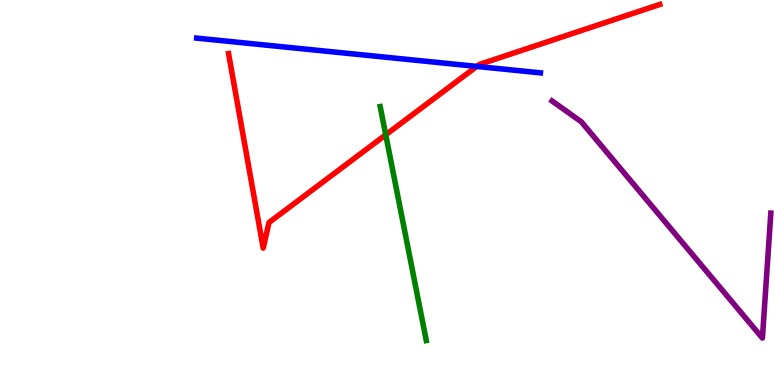[{'lines': ['blue', 'red'], 'intersections': [{'x': 6.15, 'y': 8.27}]}, {'lines': ['green', 'red'], 'intersections': [{'x': 4.98, 'y': 6.5}]}, {'lines': ['purple', 'red'], 'intersections': []}, {'lines': ['blue', 'green'], 'intersections': []}, {'lines': ['blue', 'purple'], 'intersections': []}, {'lines': ['green', 'purple'], 'intersections': []}]